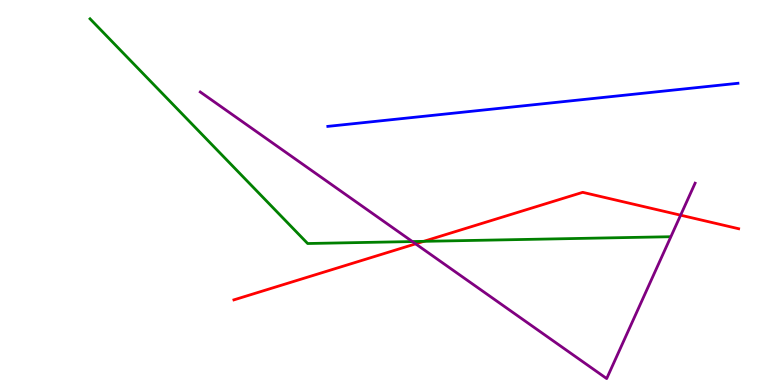[{'lines': ['blue', 'red'], 'intersections': []}, {'lines': ['green', 'red'], 'intersections': [{'x': 5.47, 'y': 3.73}]}, {'lines': ['purple', 'red'], 'intersections': [{'x': 5.36, 'y': 3.67}, {'x': 8.78, 'y': 4.41}]}, {'lines': ['blue', 'green'], 'intersections': []}, {'lines': ['blue', 'purple'], 'intersections': []}, {'lines': ['green', 'purple'], 'intersections': [{'x': 5.32, 'y': 3.73}]}]